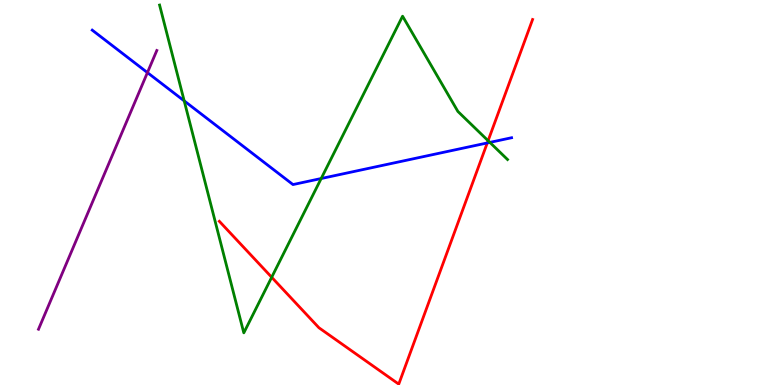[{'lines': ['blue', 'red'], 'intersections': [{'x': 6.29, 'y': 6.29}]}, {'lines': ['green', 'red'], 'intersections': [{'x': 3.51, 'y': 2.8}, {'x': 6.3, 'y': 6.35}]}, {'lines': ['purple', 'red'], 'intersections': []}, {'lines': ['blue', 'green'], 'intersections': [{'x': 2.38, 'y': 7.38}, {'x': 4.14, 'y': 5.36}, {'x': 6.32, 'y': 6.3}]}, {'lines': ['blue', 'purple'], 'intersections': [{'x': 1.9, 'y': 8.11}]}, {'lines': ['green', 'purple'], 'intersections': []}]